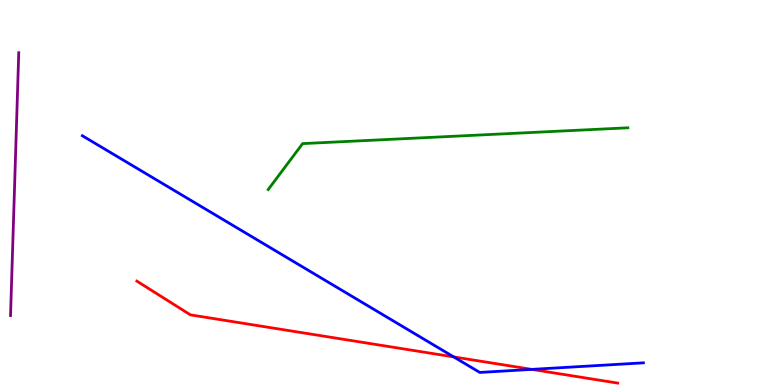[{'lines': ['blue', 'red'], 'intersections': [{'x': 5.85, 'y': 0.73}, {'x': 6.86, 'y': 0.406}]}, {'lines': ['green', 'red'], 'intersections': []}, {'lines': ['purple', 'red'], 'intersections': []}, {'lines': ['blue', 'green'], 'intersections': []}, {'lines': ['blue', 'purple'], 'intersections': []}, {'lines': ['green', 'purple'], 'intersections': []}]